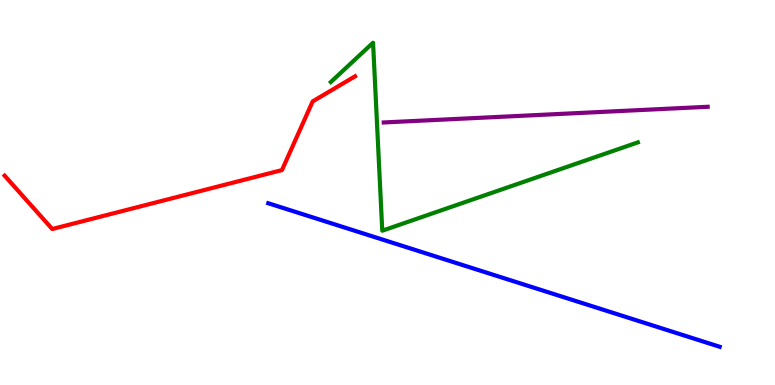[{'lines': ['blue', 'red'], 'intersections': []}, {'lines': ['green', 'red'], 'intersections': []}, {'lines': ['purple', 'red'], 'intersections': []}, {'lines': ['blue', 'green'], 'intersections': []}, {'lines': ['blue', 'purple'], 'intersections': []}, {'lines': ['green', 'purple'], 'intersections': []}]